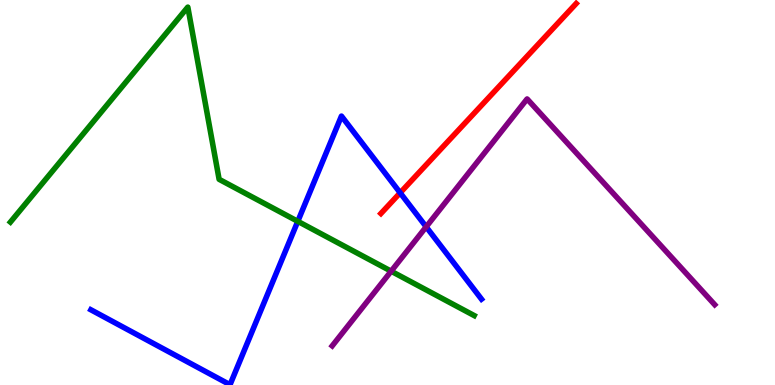[{'lines': ['blue', 'red'], 'intersections': [{'x': 5.16, 'y': 4.99}]}, {'lines': ['green', 'red'], 'intersections': []}, {'lines': ['purple', 'red'], 'intersections': []}, {'lines': ['blue', 'green'], 'intersections': [{'x': 3.84, 'y': 4.25}]}, {'lines': ['blue', 'purple'], 'intersections': [{'x': 5.5, 'y': 4.11}]}, {'lines': ['green', 'purple'], 'intersections': [{'x': 5.05, 'y': 2.96}]}]